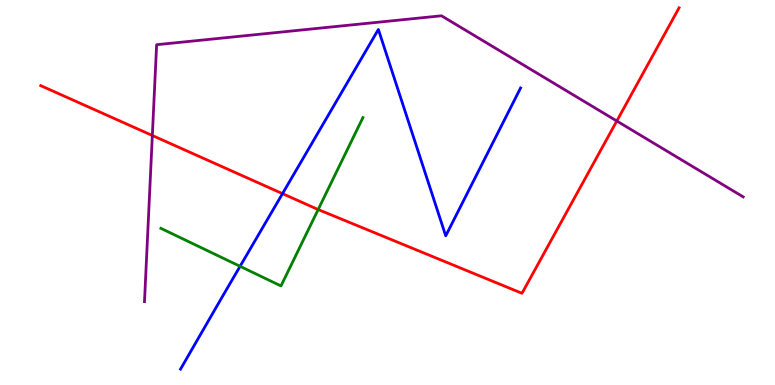[{'lines': ['blue', 'red'], 'intersections': [{'x': 3.65, 'y': 4.97}]}, {'lines': ['green', 'red'], 'intersections': [{'x': 4.11, 'y': 4.56}]}, {'lines': ['purple', 'red'], 'intersections': [{'x': 1.97, 'y': 6.48}, {'x': 7.96, 'y': 6.86}]}, {'lines': ['blue', 'green'], 'intersections': [{'x': 3.1, 'y': 3.08}]}, {'lines': ['blue', 'purple'], 'intersections': []}, {'lines': ['green', 'purple'], 'intersections': []}]